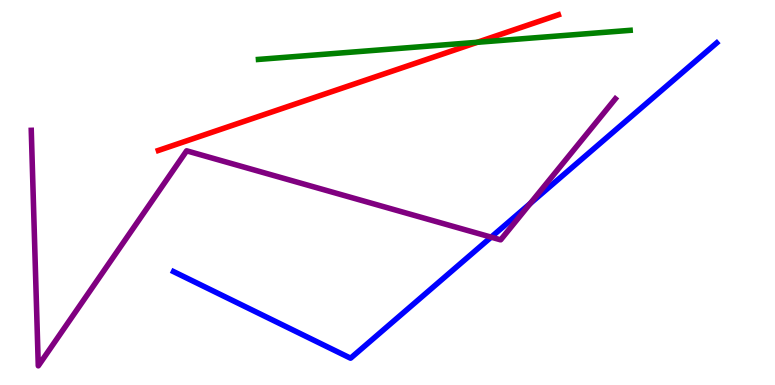[{'lines': ['blue', 'red'], 'intersections': []}, {'lines': ['green', 'red'], 'intersections': [{'x': 6.16, 'y': 8.9}]}, {'lines': ['purple', 'red'], 'intersections': []}, {'lines': ['blue', 'green'], 'intersections': []}, {'lines': ['blue', 'purple'], 'intersections': [{'x': 6.34, 'y': 3.84}, {'x': 6.84, 'y': 4.71}]}, {'lines': ['green', 'purple'], 'intersections': []}]